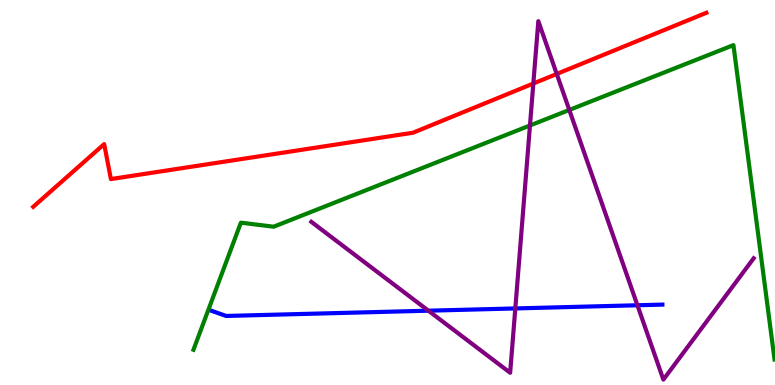[{'lines': ['blue', 'red'], 'intersections': []}, {'lines': ['green', 'red'], 'intersections': []}, {'lines': ['purple', 'red'], 'intersections': [{'x': 6.88, 'y': 7.83}, {'x': 7.18, 'y': 8.08}]}, {'lines': ['blue', 'green'], 'intersections': []}, {'lines': ['blue', 'purple'], 'intersections': [{'x': 5.53, 'y': 1.93}, {'x': 6.65, 'y': 1.99}, {'x': 8.22, 'y': 2.07}]}, {'lines': ['green', 'purple'], 'intersections': [{'x': 6.84, 'y': 6.74}, {'x': 7.35, 'y': 7.14}]}]